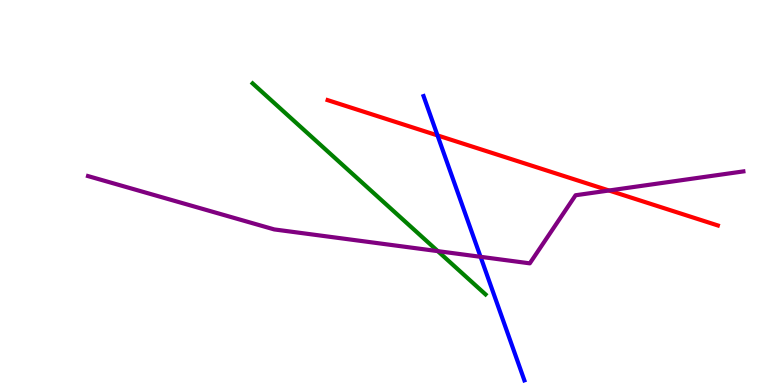[{'lines': ['blue', 'red'], 'intersections': [{'x': 5.65, 'y': 6.48}]}, {'lines': ['green', 'red'], 'intersections': []}, {'lines': ['purple', 'red'], 'intersections': [{'x': 7.86, 'y': 5.05}]}, {'lines': ['blue', 'green'], 'intersections': []}, {'lines': ['blue', 'purple'], 'intersections': [{'x': 6.2, 'y': 3.33}]}, {'lines': ['green', 'purple'], 'intersections': [{'x': 5.65, 'y': 3.48}]}]